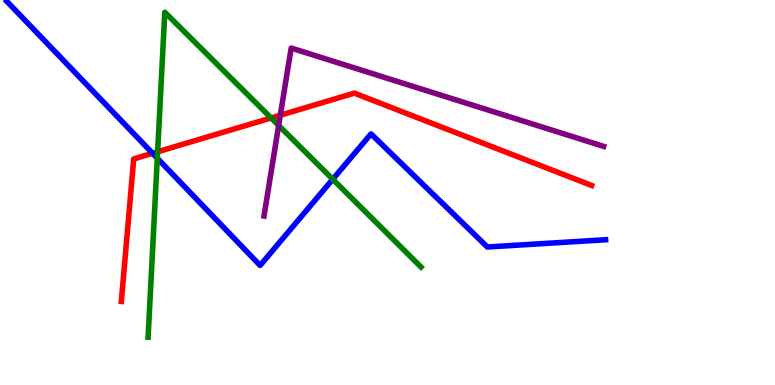[{'lines': ['blue', 'red'], 'intersections': [{'x': 1.97, 'y': 6.02}]}, {'lines': ['green', 'red'], 'intersections': [{'x': 2.03, 'y': 6.06}, {'x': 3.5, 'y': 6.94}]}, {'lines': ['purple', 'red'], 'intersections': [{'x': 3.62, 'y': 7.01}]}, {'lines': ['blue', 'green'], 'intersections': [{'x': 2.03, 'y': 5.89}, {'x': 4.29, 'y': 5.34}]}, {'lines': ['blue', 'purple'], 'intersections': []}, {'lines': ['green', 'purple'], 'intersections': [{'x': 3.6, 'y': 6.74}]}]